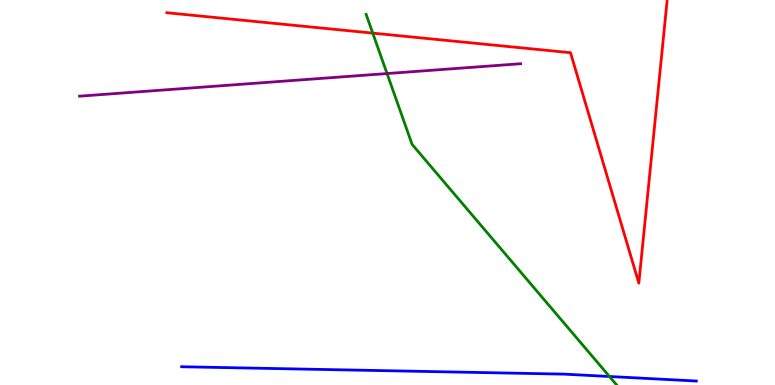[{'lines': ['blue', 'red'], 'intersections': []}, {'lines': ['green', 'red'], 'intersections': [{'x': 4.81, 'y': 9.14}]}, {'lines': ['purple', 'red'], 'intersections': []}, {'lines': ['blue', 'green'], 'intersections': [{'x': 7.86, 'y': 0.221}]}, {'lines': ['blue', 'purple'], 'intersections': []}, {'lines': ['green', 'purple'], 'intersections': [{'x': 4.99, 'y': 8.09}]}]